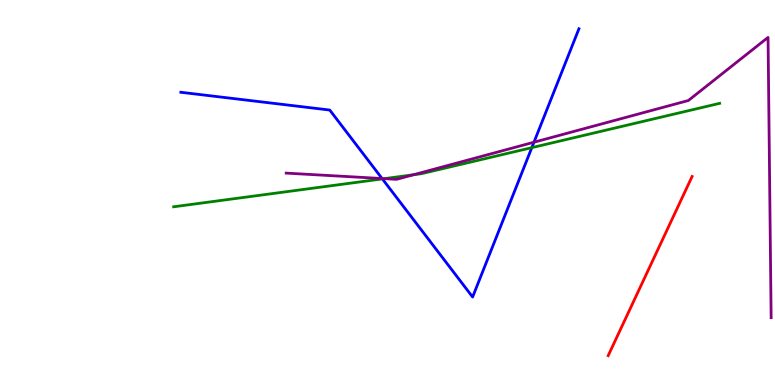[{'lines': ['blue', 'red'], 'intersections': []}, {'lines': ['green', 'red'], 'intersections': []}, {'lines': ['purple', 'red'], 'intersections': []}, {'lines': ['blue', 'green'], 'intersections': [{'x': 4.93, 'y': 5.35}, {'x': 6.86, 'y': 6.17}]}, {'lines': ['blue', 'purple'], 'intersections': [{'x': 4.93, 'y': 5.36}, {'x': 6.89, 'y': 6.31}]}, {'lines': ['green', 'purple'], 'intersections': [{'x': 4.96, 'y': 5.36}, {'x': 5.34, 'y': 5.46}]}]